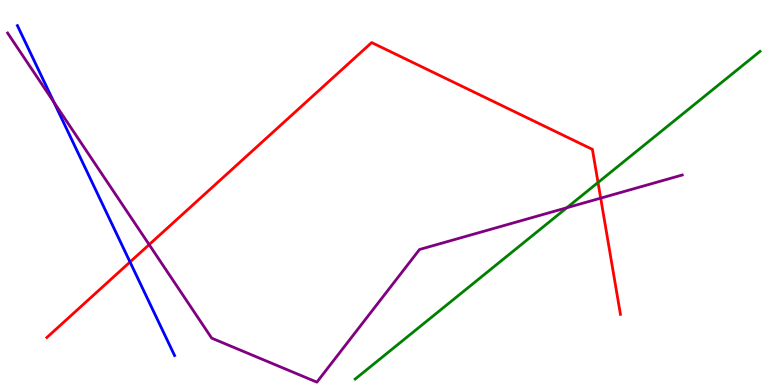[{'lines': ['blue', 'red'], 'intersections': [{'x': 1.68, 'y': 3.2}]}, {'lines': ['green', 'red'], 'intersections': [{'x': 7.72, 'y': 5.26}]}, {'lines': ['purple', 'red'], 'intersections': [{'x': 1.92, 'y': 3.65}, {'x': 7.75, 'y': 4.85}]}, {'lines': ['blue', 'green'], 'intersections': []}, {'lines': ['blue', 'purple'], 'intersections': [{'x': 0.696, 'y': 7.34}]}, {'lines': ['green', 'purple'], 'intersections': [{'x': 7.31, 'y': 4.6}]}]